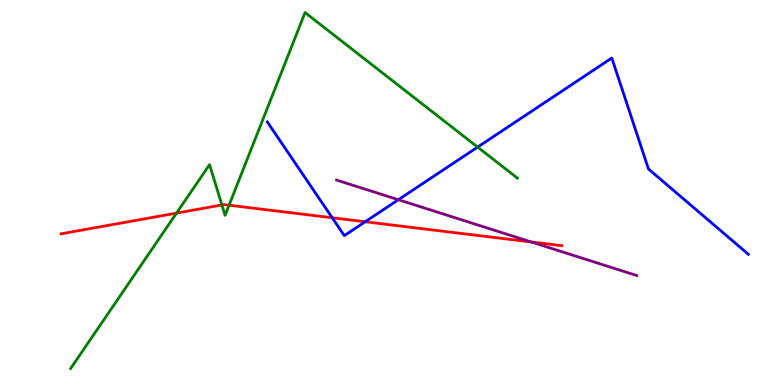[{'lines': ['blue', 'red'], 'intersections': [{'x': 4.29, 'y': 4.34}, {'x': 4.71, 'y': 4.24}]}, {'lines': ['green', 'red'], 'intersections': [{'x': 2.28, 'y': 4.46}, {'x': 2.86, 'y': 4.68}, {'x': 2.96, 'y': 4.67}]}, {'lines': ['purple', 'red'], 'intersections': [{'x': 6.85, 'y': 3.72}]}, {'lines': ['blue', 'green'], 'intersections': [{'x': 6.16, 'y': 6.18}]}, {'lines': ['blue', 'purple'], 'intersections': [{'x': 5.14, 'y': 4.81}]}, {'lines': ['green', 'purple'], 'intersections': []}]